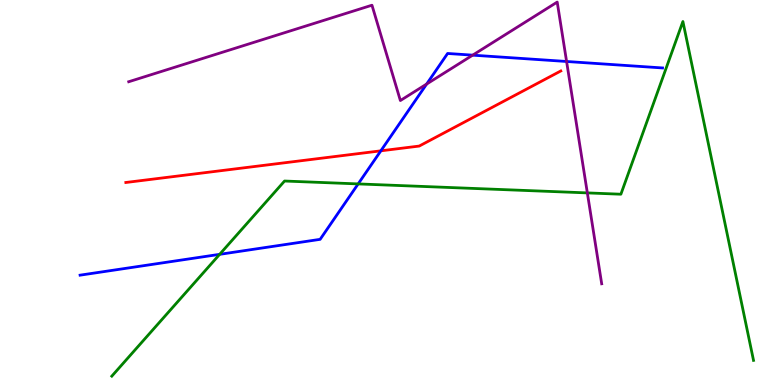[{'lines': ['blue', 'red'], 'intersections': [{'x': 4.91, 'y': 6.08}]}, {'lines': ['green', 'red'], 'intersections': []}, {'lines': ['purple', 'red'], 'intersections': []}, {'lines': ['blue', 'green'], 'intersections': [{'x': 2.83, 'y': 3.39}, {'x': 4.62, 'y': 5.22}]}, {'lines': ['blue', 'purple'], 'intersections': [{'x': 5.51, 'y': 7.82}, {'x': 6.1, 'y': 8.57}, {'x': 7.31, 'y': 8.4}]}, {'lines': ['green', 'purple'], 'intersections': [{'x': 7.58, 'y': 4.99}]}]